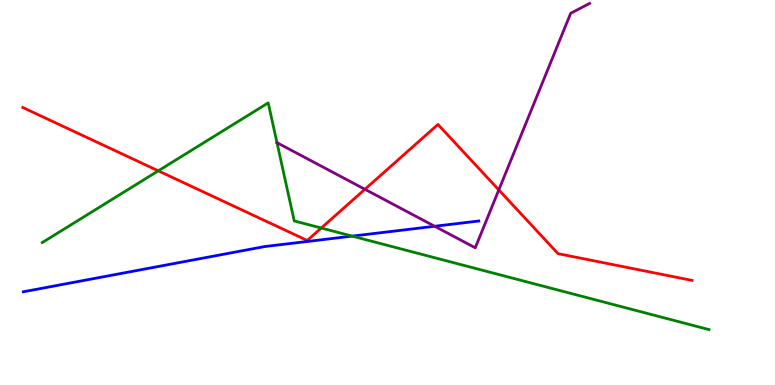[{'lines': ['blue', 'red'], 'intersections': []}, {'lines': ['green', 'red'], 'intersections': [{'x': 2.04, 'y': 5.56}, {'x': 4.15, 'y': 4.08}]}, {'lines': ['purple', 'red'], 'intersections': [{'x': 4.71, 'y': 5.08}, {'x': 6.44, 'y': 5.07}]}, {'lines': ['blue', 'green'], 'intersections': [{'x': 4.54, 'y': 3.87}]}, {'lines': ['blue', 'purple'], 'intersections': [{'x': 5.61, 'y': 4.12}]}, {'lines': ['green', 'purple'], 'intersections': [{'x': 3.57, 'y': 6.29}]}]